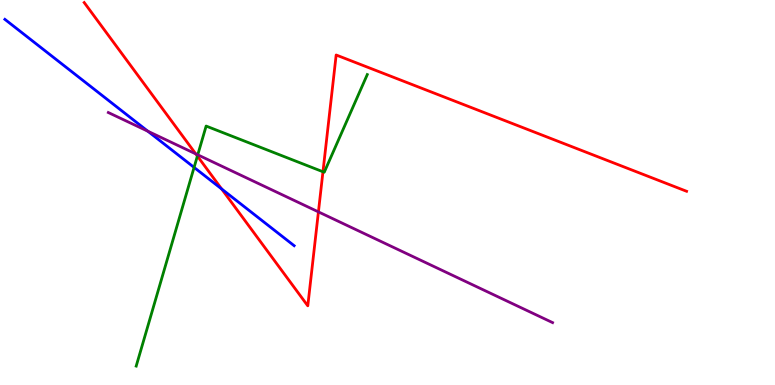[{'lines': ['blue', 'red'], 'intersections': [{'x': 2.86, 'y': 5.09}]}, {'lines': ['green', 'red'], 'intersections': [{'x': 2.55, 'y': 5.95}, {'x': 4.17, 'y': 5.54}]}, {'lines': ['purple', 'red'], 'intersections': [{'x': 2.53, 'y': 6.0}, {'x': 4.11, 'y': 4.5}]}, {'lines': ['blue', 'green'], 'intersections': [{'x': 2.5, 'y': 5.65}]}, {'lines': ['blue', 'purple'], 'intersections': [{'x': 1.91, 'y': 6.59}]}, {'lines': ['green', 'purple'], 'intersections': [{'x': 2.55, 'y': 5.98}]}]